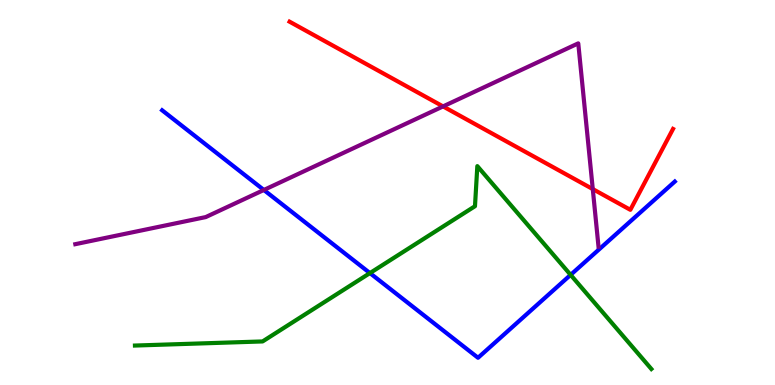[{'lines': ['blue', 'red'], 'intersections': []}, {'lines': ['green', 'red'], 'intersections': []}, {'lines': ['purple', 'red'], 'intersections': [{'x': 5.72, 'y': 7.24}, {'x': 7.65, 'y': 5.09}]}, {'lines': ['blue', 'green'], 'intersections': [{'x': 4.77, 'y': 2.91}, {'x': 7.36, 'y': 2.86}]}, {'lines': ['blue', 'purple'], 'intersections': [{'x': 3.4, 'y': 5.07}]}, {'lines': ['green', 'purple'], 'intersections': []}]